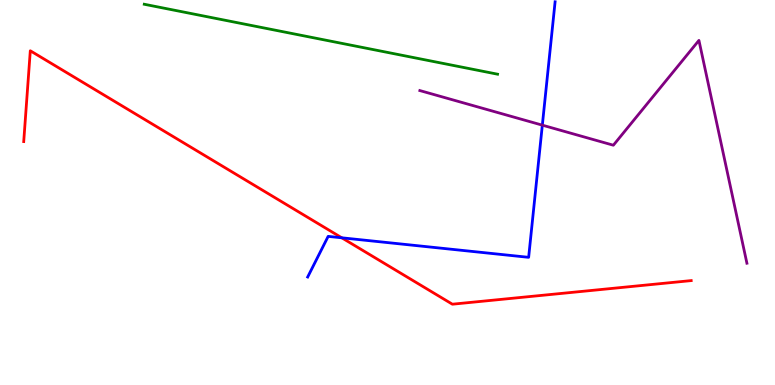[{'lines': ['blue', 'red'], 'intersections': [{'x': 4.41, 'y': 3.82}]}, {'lines': ['green', 'red'], 'intersections': []}, {'lines': ['purple', 'red'], 'intersections': []}, {'lines': ['blue', 'green'], 'intersections': []}, {'lines': ['blue', 'purple'], 'intersections': [{'x': 7.0, 'y': 6.75}]}, {'lines': ['green', 'purple'], 'intersections': []}]